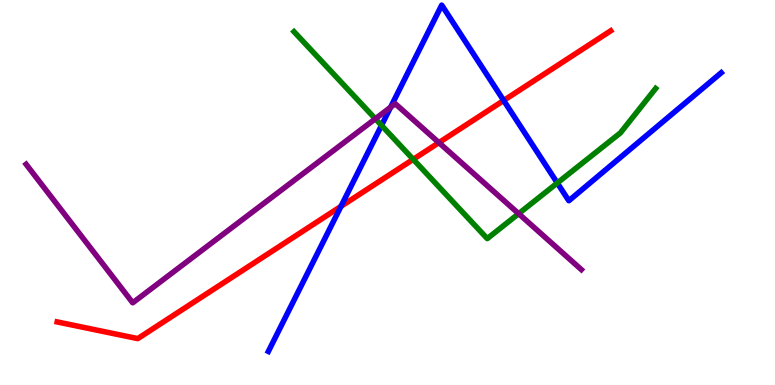[{'lines': ['blue', 'red'], 'intersections': [{'x': 4.4, 'y': 4.64}, {'x': 6.5, 'y': 7.39}]}, {'lines': ['green', 'red'], 'intersections': [{'x': 5.33, 'y': 5.86}]}, {'lines': ['purple', 'red'], 'intersections': [{'x': 5.66, 'y': 6.3}]}, {'lines': ['blue', 'green'], 'intersections': [{'x': 4.92, 'y': 6.74}, {'x': 7.19, 'y': 5.25}]}, {'lines': ['blue', 'purple'], 'intersections': [{'x': 5.04, 'y': 7.21}]}, {'lines': ['green', 'purple'], 'intersections': [{'x': 4.84, 'y': 6.91}, {'x': 6.69, 'y': 4.45}]}]